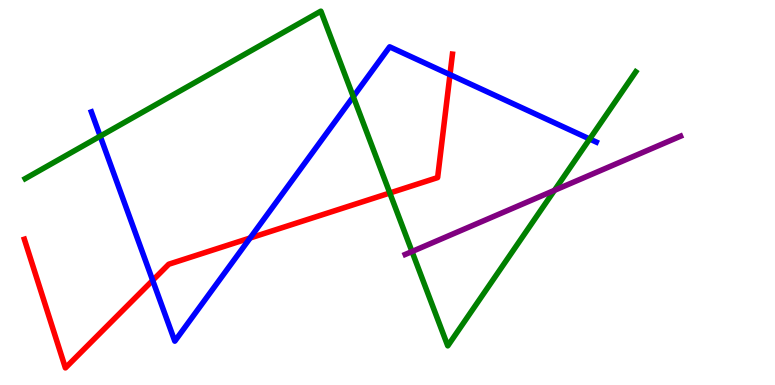[{'lines': ['blue', 'red'], 'intersections': [{'x': 1.97, 'y': 2.72}, {'x': 3.23, 'y': 3.82}, {'x': 5.81, 'y': 8.06}]}, {'lines': ['green', 'red'], 'intersections': [{'x': 5.03, 'y': 4.99}]}, {'lines': ['purple', 'red'], 'intersections': []}, {'lines': ['blue', 'green'], 'intersections': [{'x': 1.29, 'y': 6.46}, {'x': 4.56, 'y': 7.49}, {'x': 7.61, 'y': 6.39}]}, {'lines': ['blue', 'purple'], 'intersections': []}, {'lines': ['green', 'purple'], 'intersections': [{'x': 5.32, 'y': 3.47}, {'x': 7.15, 'y': 5.06}]}]